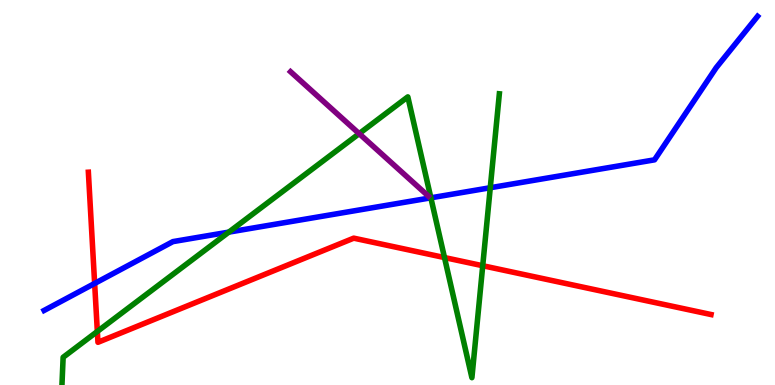[{'lines': ['blue', 'red'], 'intersections': [{'x': 1.22, 'y': 2.64}]}, {'lines': ['green', 'red'], 'intersections': [{'x': 1.26, 'y': 1.39}, {'x': 5.74, 'y': 3.31}, {'x': 6.23, 'y': 3.1}]}, {'lines': ['purple', 'red'], 'intersections': []}, {'lines': ['blue', 'green'], 'intersections': [{'x': 2.95, 'y': 3.97}, {'x': 5.56, 'y': 4.86}, {'x': 6.33, 'y': 5.12}]}, {'lines': ['blue', 'purple'], 'intersections': []}, {'lines': ['green', 'purple'], 'intersections': [{'x': 4.63, 'y': 6.53}]}]